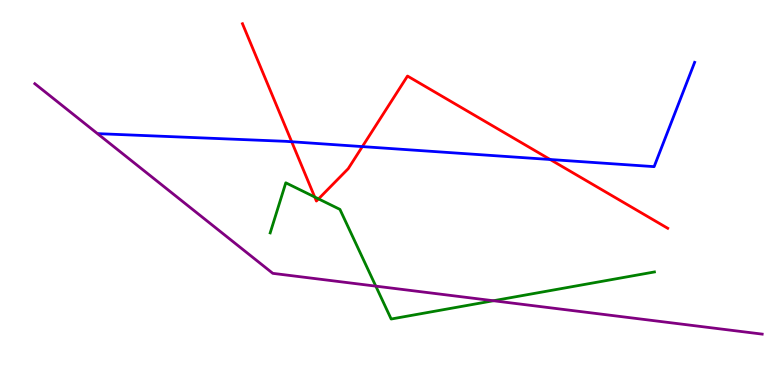[{'lines': ['blue', 'red'], 'intersections': [{'x': 3.76, 'y': 6.32}, {'x': 4.68, 'y': 6.19}, {'x': 7.1, 'y': 5.86}]}, {'lines': ['green', 'red'], 'intersections': [{'x': 4.06, 'y': 4.88}, {'x': 4.11, 'y': 4.83}]}, {'lines': ['purple', 'red'], 'intersections': []}, {'lines': ['blue', 'green'], 'intersections': []}, {'lines': ['blue', 'purple'], 'intersections': []}, {'lines': ['green', 'purple'], 'intersections': [{'x': 4.85, 'y': 2.57}, {'x': 6.37, 'y': 2.19}]}]